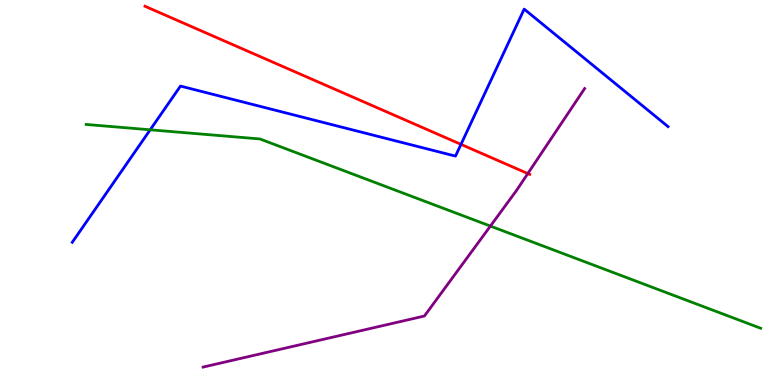[{'lines': ['blue', 'red'], 'intersections': [{'x': 5.95, 'y': 6.25}]}, {'lines': ['green', 'red'], 'intersections': []}, {'lines': ['purple', 'red'], 'intersections': [{'x': 6.81, 'y': 5.49}]}, {'lines': ['blue', 'green'], 'intersections': [{'x': 1.94, 'y': 6.63}]}, {'lines': ['blue', 'purple'], 'intersections': []}, {'lines': ['green', 'purple'], 'intersections': [{'x': 6.33, 'y': 4.13}]}]